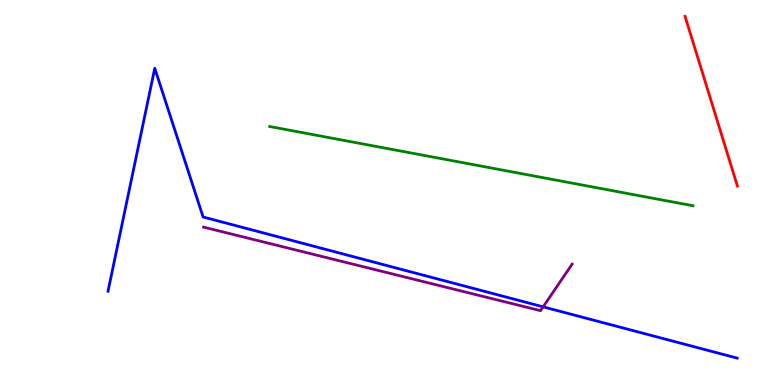[{'lines': ['blue', 'red'], 'intersections': []}, {'lines': ['green', 'red'], 'intersections': []}, {'lines': ['purple', 'red'], 'intersections': []}, {'lines': ['blue', 'green'], 'intersections': []}, {'lines': ['blue', 'purple'], 'intersections': [{'x': 7.01, 'y': 2.03}]}, {'lines': ['green', 'purple'], 'intersections': []}]